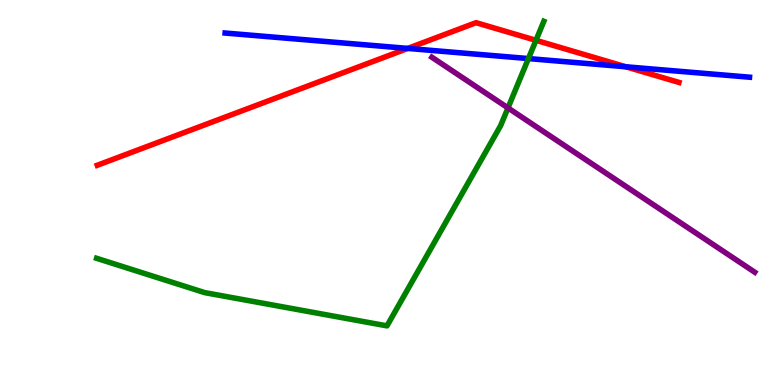[{'lines': ['blue', 'red'], 'intersections': [{'x': 5.26, 'y': 8.74}, {'x': 8.08, 'y': 8.27}]}, {'lines': ['green', 'red'], 'intersections': [{'x': 6.92, 'y': 8.95}]}, {'lines': ['purple', 'red'], 'intersections': []}, {'lines': ['blue', 'green'], 'intersections': [{'x': 6.82, 'y': 8.48}]}, {'lines': ['blue', 'purple'], 'intersections': []}, {'lines': ['green', 'purple'], 'intersections': [{'x': 6.55, 'y': 7.2}]}]